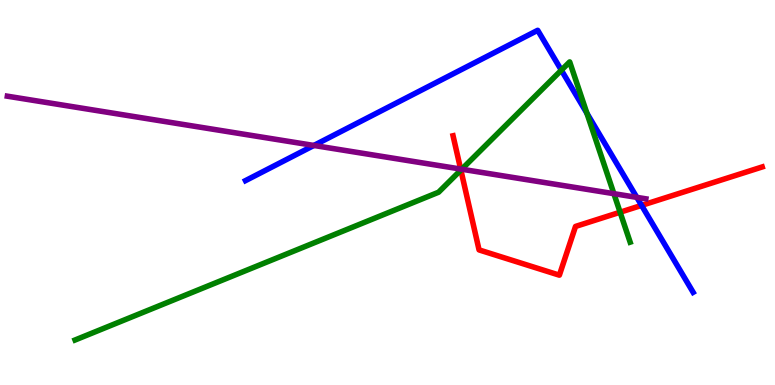[{'lines': ['blue', 'red'], 'intersections': [{'x': 8.28, 'y': 4.67}]}, {'lines': ['green', 'red'], 'intersections': [{'x': 5.95, 'y': 5.58}, {'x': 8.0, 'y': 4.49}]}, {'lines': ['purple', 'red'], 'intersections': [{'x': 5.94, 'y': 5.61}]}, {'lines': ['blue', 'green'], 'intersections': [{'x': 7.24, 'y': 8.18}, {'x': 7.57, 'y': 7.06}]}, {'lines': ['blue', 'purple'], 'intersections': [{'x': 4.05, 'y': 6.22}, {'x': 8.22, 'y': 4.87}]}, {'lines': ['green', 'purple'], 'intersections': [{'x': 5.96, 'y': 5.6}, {'x': 7.92, 'y': 4.97}]}]